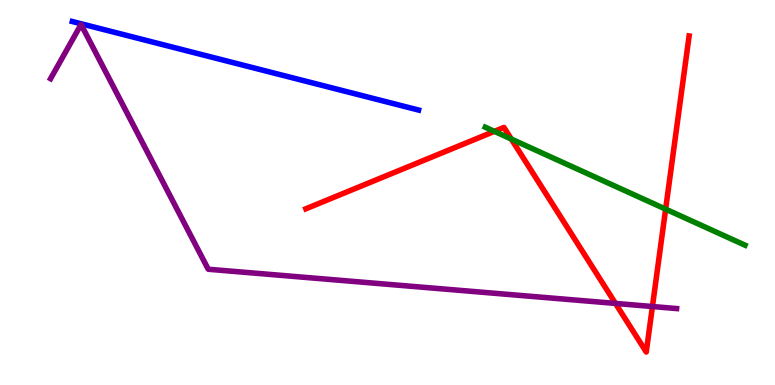[{'lines': ['blue', 'red'], 'intersections': []}, {'lines': ['green', 'red'], 'intersections': [{'x': 6.38, 'y': 6.59}, {'x': 6.6, 'y': 6.39}, {'x': 8.59, 'y': 4.57}]}, {'lines': ['purple', 'red'], 'intersections': [{'x': 7.94, 'y': 2.12}, {'x': 8.42, 'y': 2.04}]}, {'lines': ['blue', 'green'], 'intersections': []}, {'lines': ['blue', 'purple'], 'intersections': []}, {'lines': ['green', 'purple'], 'intersections': []}]